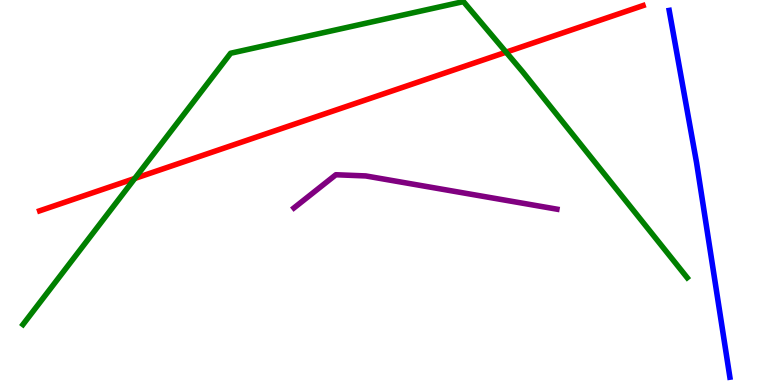[{'lines': ['blue', 'red'], 'intersections': []}, {'lines': ['green', 'red'], 'intersections': [{'x': 1.74, 'y': 5.36}, {'x': 6.53, 'y': 8.65}]}, {'lines': ['purple', 'red'], 'intersections': []}, {'lines': ['blue', 'green'], 'intersections': []}, {'lines': ['blue', 'purple'], 'intersections': []}, {'lines': ['green', 'purple'], 'intersections': []}]